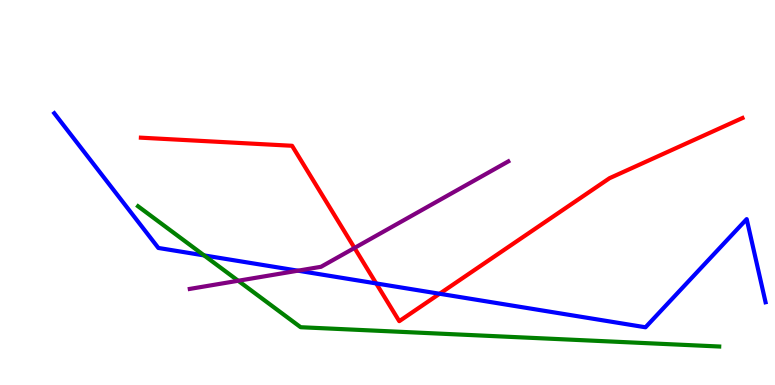[{'lines': ['blue', 'red'], 'intersections': [{'x': 4.85, 'y': 2.64}, {'x': 5.67, 'y': 2.37}]}, {'lines': ['green', 'red'], 'intersections': []}, {'lines': ['purple', 'red'], 'intersections': [{'x': 4.57, 'y': 3.56}]}, {'lines': ['blue', 'green'], 'intersections': [{'x': 2.63, 'y': 3.37}]}, {'lines': ['blue', 'purple'], 'intersections': [{'x': 3.84, 'y': 2.97}]}, {'lines': ['green', 'purple'], 'intersections': [{'x': 3.07, 'y': 2.71}]}]